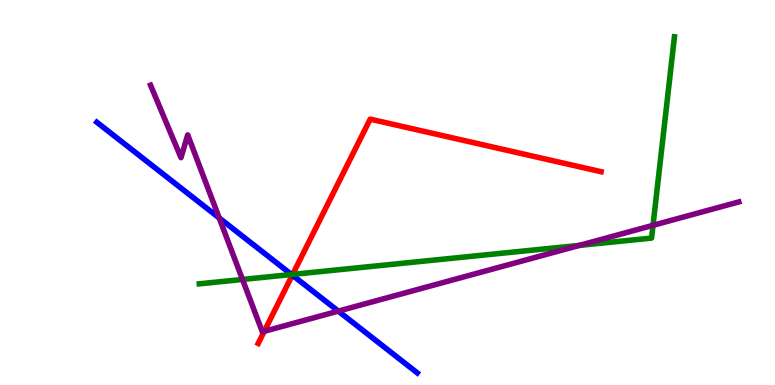[{'lines': ['blue', 'red'], 'intersections': [{'x': 3.77, 'y': 2.85}]}, {'lines': ['green', 'red'], 'intersections': [{'x': 3.78, 'y': 2.87}]}, {'lines': ['purple', 'red'], 'intersections': [{'x': 3.41, 'y': 1.39}]}, {'lines': ['blue', 'green'], 'intersections': [{'x': 3.76, 'y': 2.87}]}, {'lines': ['blue', 'purple'], 'intersections': [{'x': 2.83, 'y': 4.34}, {'x': 4.37, 'y': 1.92}]}, {'lines': ['green', 'purple'], 'intersections': [{'x': 3.13, 'y': 2.74}, {'x': 7.48, 'y': 3.63}, {'x': 8.43, 'y': 4.15}]}]